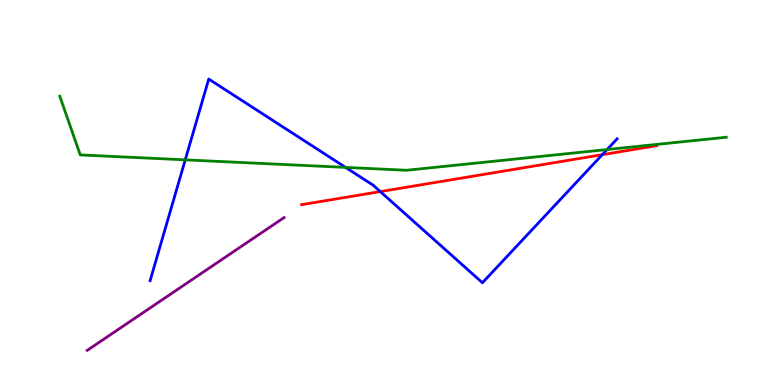[{'lines': ['blue', 'red'], 'intersections': [{'x': 4.91, 'y': 5.02}, {'x': 7.77, 'y': 5.98}]}, {'lines': ['green', 'red'], 'intersections': []}, {'lines': ['purple', 'red'], 'intersections': []}, {'lines': ['blue', 'green'], 'intersections': [{'x': 2.39, 'y': 5.85}, {'x': 4.46, 'y': 5.65}, {'x': 7.83, 'y': 6.12}]}, {'lines': ['blue', 'purple'], 'intersections': []}, {'lines': ['green', 'purple'], 'intersections': []}]